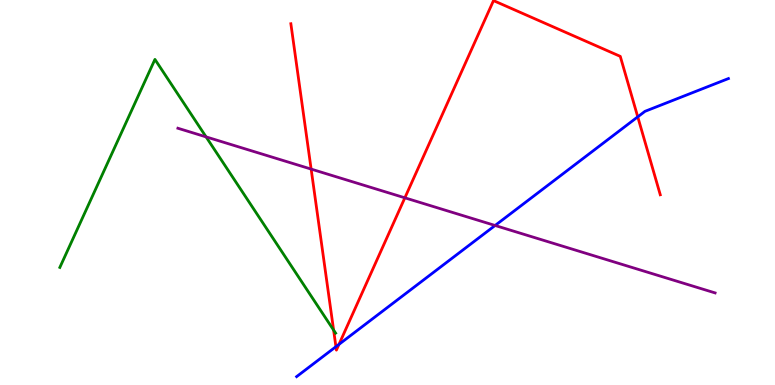[{'lines': ['blue', 'red'], 'intersections': [{'x': 4.33, 'y': 0.995}, {'x': 4.37, 'y': 1.06}, {'x': 8.23, 'y': 6.97}]}, {'lines': ['green', 'red'], 'intersections': [{'x': 4.3, 'y': 1.43}]}, {'lines': ['purple', 'red'], 'intersections': [{'x': 4.01, 'y': 5.61}, {'x': 5.22, 'y': 4.86}]}, {'lines': ['blue', 'green'], 'intersections': []}, {'lines': ['blue', 'purple'], 'intersections': [{'x': 6.39, 'y': 4.14}]}, {'lines': ['green', 'purple'], 'intersections': [{'x': 2.66, 'y': 6.44}]}]